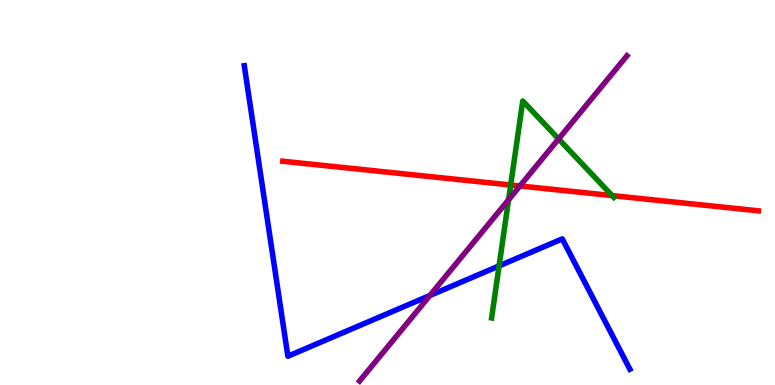[{'lines': ['blue', 'red'], 'intersections': []}, {'lines': ['green', 'red'], 'intersections': [{'x': 6.59, 'y': 5.19}, {'x': 7.9, 'y': 4.92}]}, {'lines': ['purple', 'red'], 'intersections': [{'x': 6.71, 'y': 5.17}]}, {'lines': ['blue', 'green'], 'intersections': [{'x': 6.44, 'y': 3.09}]}, {'lines': ['blue', 'purple'], 'intersections': [{'x': 5.55, 'y': 2.32}]}, {'lines': ['green', 'purple'], 'intersections': [{'x': 6.56, 'y': 4.81}, {'x': 7.21, 'y': 6.39}]}]